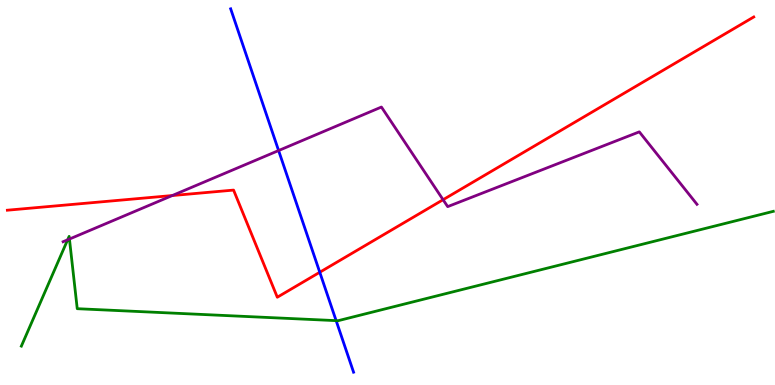[{'lines': ['blue', 'red'], 'intersections': [{'x': 4.13, 'y': 2.93}]}, {'lines': ['green', 'red'], 'intersections': []}, {'lines': ['purple', 'red'], 'intersections': [{'x': 2.22, 'y': 4.92}, {'x': 5.72, 'y': 4.81}]}, {'lines': ['blue', 'green'], 'intersections': [{'x': 4.34, 'y': 1.67}]}, {'lines': ['blue', 'purple'], 'intersections': [{'x': 3.59, 'y': 6.09}]}, {'lines': ['green', 'purple'], 'intersections': [{'x': 0.873, 'y': 3.77}, {'x': 0.896, 'y': 3.79}]}]